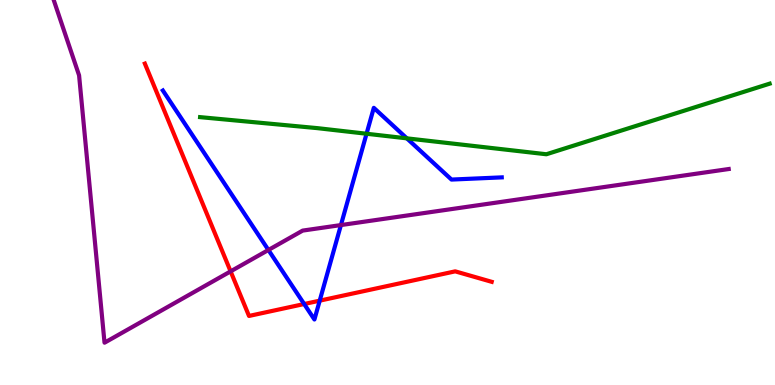[{'lines': ['blue', 'red'], 'intersections': [{'x': 3.92, 'y': 2.1}, {'x': 4.13, 'y': 2.19}]}, {'lines': ['green', 'red'], 'intersections': []}, {'lines': ['purple', 'red'], 'intersections': [{'x': 2.98, 'y': 2.95}]}, {'lines': ['blue', 'green'], 'intersections': [{'x': 4.73, 'y': 6.53}, {'x': 5.25, 'y': 6.41}]}, {'lines': ['blue', 'purple'], 'intersections': [{'x': 3.46, 'y': 3.51}, {'x': 4.4, 'y': 4.15}]}, {'lines': ['green', 'purple'], 'intersections': []}]